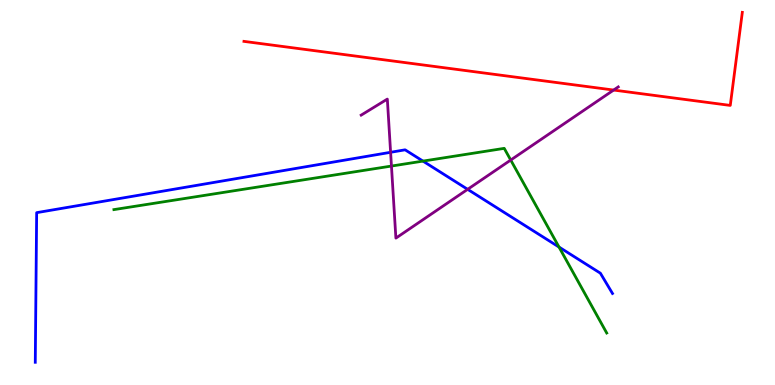[{'lines': ['blue', 'red'], 'intersections': []}, {'lines': ['green', 'red'], 'intersections': []}, {'lines': ['purple', 'red'], 'intersections': [{'x': 7.92, 'y': 7.66}]}, {'lines': ['blue', 'green'], 'intersections': [{'x': 5.46, 'y': 5.82}, {'x': 7.21, 'y': 3.58}]}, {'lines': ['blue', 'purple'], 'intersections': [{'x': 5.04, 'y': 6.04}, {'x': 6.03, 'y': 5.08}]}, {'lines': ['green', 'purple'], 'intersections': [{'x': 5.05, 'y': 5.69}, {'x': 6.59, 'y': 5.84}]}]